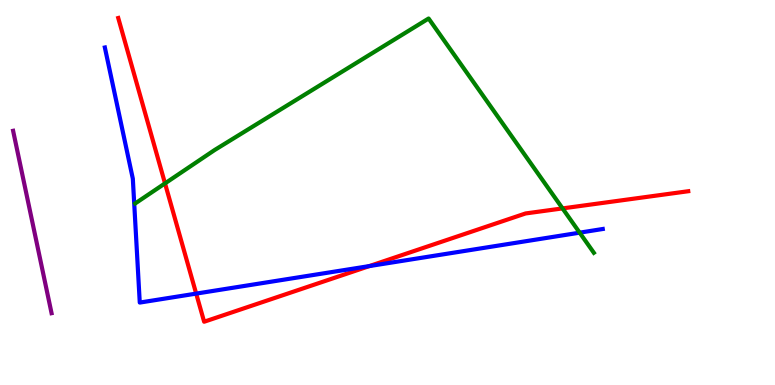[{'lines': ['blue', 'red'], 'intersections': [{'x': 2.53, 'y': 2.37}, {'x': 4.77, 'y': 3.09}]}, {'lines': ['green', 'red'], 'intersections': [{'x': 2.13, 'y': 5.24}, {'x': 7.26, 'y': 4.59}]}, {'lines': ['purple', 'red'], 'intersections': []}, {'lines': ['blue', 'green'], 'intersections': [{'x': 7.48, 'y': 3.96}]}, {'lines': ['blue', 'purple'], 'intersections': []}, {'lines': ['green', 'purple'], 'intersections': []}]